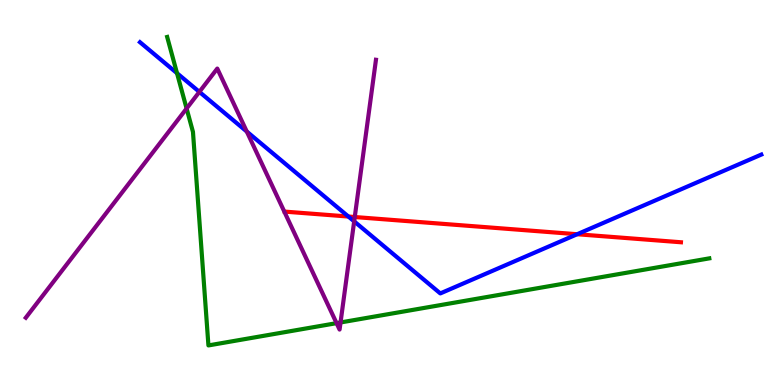[{'lines': ['blue', 'red'], 'intersections': [{'x': 4.5, 'y': 4.38}, {'x': 7.45, 'y': 3.92}]}, {'lines': ['green', 'red'], 'intersections': []}, {'lines': ['purple', 'red'], 'intersections': [{'x': 4.58, 'y': 4.36}]}, {'lines': ['blue', 'green'], 'intersections': [{'x': 2.28, 'y': 8.1}]}, {'lines': ['blue', 'purple'], 'intersections': [{'x': 2.57, 'y': 7.61}, {'x': 3.18, 'y': 6.58}, {'x': 4.57, 'y': 4.25}]}, {'lines': ['green', 'purple'], 'intersections': [{'x': 2.41, 'y': 7.18}, {'x': 4.34, 'y': 1.61}, {'x': 4.39, 'y': 1.62}]}]